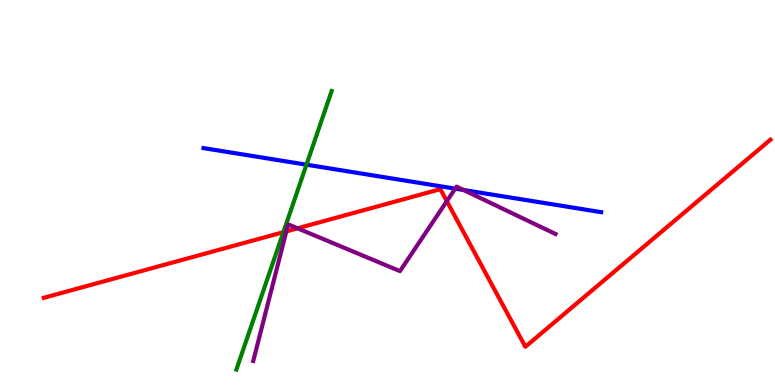[{'lines': ['blue', 'red'], 'intersections': []}, {'lines': ['green', 'red'], 'intersections': [{'x': 3.66, 'y': 3.97}]}, {'lines': ['purple', 'red'], 'intersections': [{'x': 3.69, 'y': 3.99}, {'x': 3.84, 'y': 4.07}, {'x': 5.77, 'y': 4.77}]}, {'lines': ['blue', 'green'], 'intersections': [{'x': 3.95, 'y': 5.72}]}, {'lines': ['blue', 'purple'], 'intersections': [{'x': 5.87, 'y': 5.1}, {'x': 5.98, 'y': 5.07}]}, {'lines': ['green', 'purple'], 'intersections': []}]